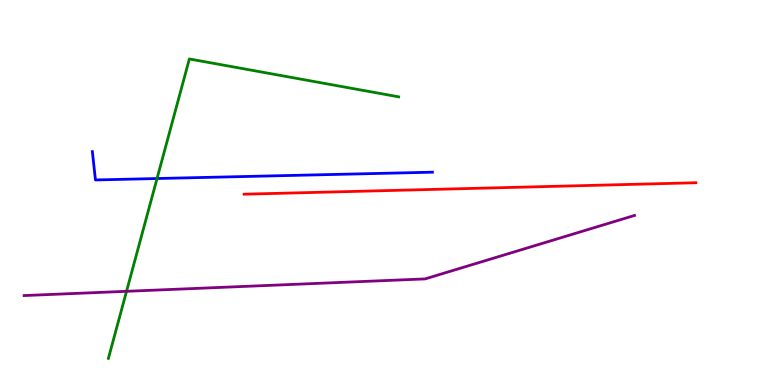[{'lines': ['blue', 'red'], 'intersections': []}, {'lines': ['green', 'red'], 'intersections': []}, {'lines': ['purple', 'red'], 'intersections': []}, {'lines': ['blue', 'green'], 'intersections': [{'x': 2.03, 'y': 5.36}]}, {'lines': ['blue', 'purple'], 'intersections': []}, {'lines': ['green', 'purple'], 'intersections': [{'x': 1.63, 'y': 2.43}]}]